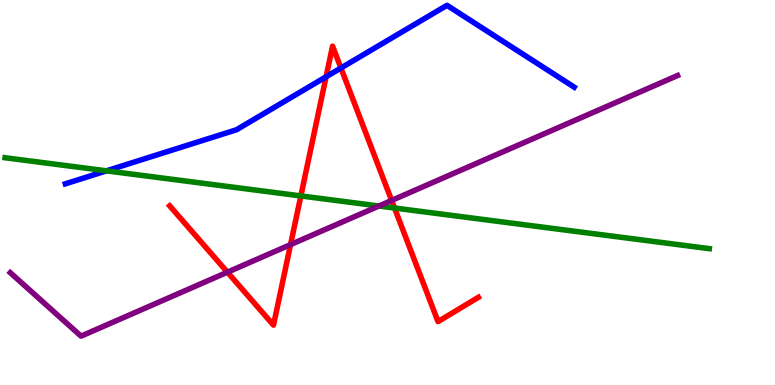[{'lines': ['blue', 'red'], 'intersections': [{'x': 4.21, 'y': 8.01}, {'x': 4.4, 'y': 8.23}]}, {'lines': ['green', 'red'], 'intersections': [{'x': 3.88, 'y': 4.91}, {'x': 5.09, 'y': 4.6}]}, {'lines': ['purple', 'red'], 'intersections': [{'x': 2.93, 'y': 2.93}, {'x': 3.75, 'y': 3.65}, {'x': 5.05, 'y': 4.79}]}, {'lines': ['blue', 'green'], 'intersections': [{'x': 1.37, 'y': 5.56}]}, {'lines': ['blue', 'purple'], 'intersections': []}, {'lines': ['green', 'purple'], 'intersections': [{'x': 4.89, 'y': 4.65}]}]